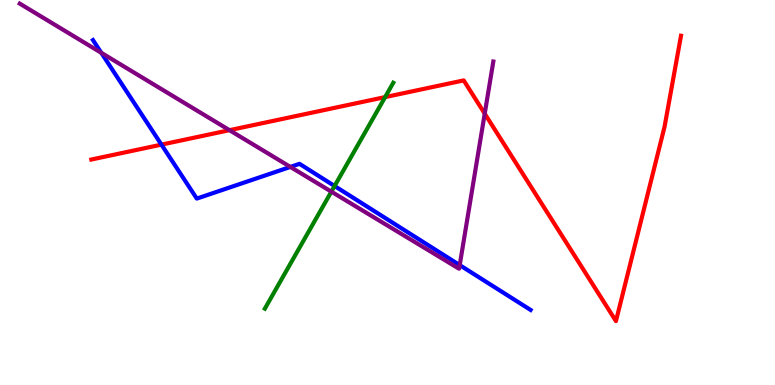[{'lines': ['blue', 'red'], 'intersections': [{'x': 2.08, 'y': 6.24}]}, {'lines': ['green', 'red'], 'intersections': [{'x': 4.97, 'y': 7.48}]}, {'lines': ['purple', 'red'], 'intersections': [{'x': 2.96, 'y': 6.62}, {'x': 6.25, 'y': 7.05}]}, {'lines': ['blue', 'green'], 'intersections': [{'x': 4.32, 'y': 5.17}]}, {'lines': ['blue', 'purple'], 'intersections': [{'x': 1.31, 'y': 8.63}, {'x': 3.75, 'y': 5.66}, {'x': 5.93, 'y': 3.11}]}, {'lines': ['green', 'purple'], 'intersections': [{'x': 4.28, 'y': 5.02}]}]